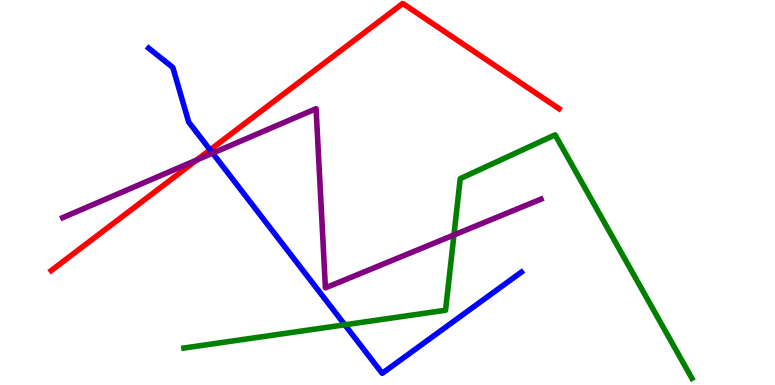[{'lines': ['blue', 'red'], 'intersections': [{'x': 2.71, 'y': 6.11}]}, {'lines': ['green', 'red'], 'intersections': []}, {'lines': ['purple', 'red'], 'intersections': [{'x': 2.54, 'y': 5.84}]}, {'lines': ['blue', 'green'], 'intersections': [{'x': 4.45, 'y': 1.56}]}, {'lines': ['blue', 'purple'], 'intersections': [{'x': 2.74, 'y': 6.02}]}, {'lines': ['green', 'purple'], 'intersections': [{'x': 5.86, 'y': 3.9}]}]